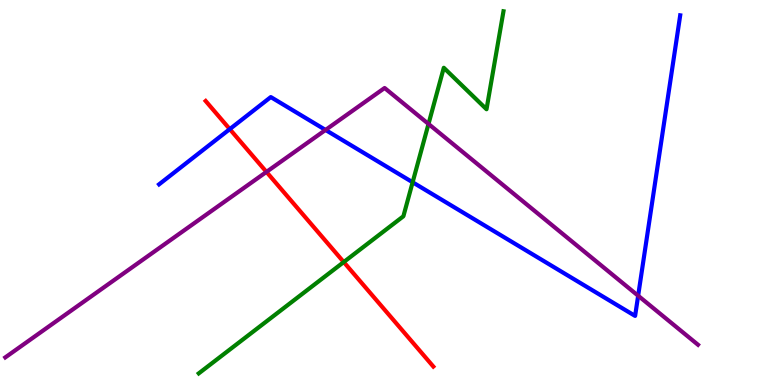[{'lines': ['blue', 'red'], 'intersections': [{'x': 2.96, 'y': 6.65}]}, {'lines': ['green', 'red'], 'intersections': [{'x': 4.44, 'y': 3.19}]}, {'lines': ['purple', 'red'], 'intersections': [{'x': 3.44, 'y': 5.53}]}, {'lines': ['blue', 'green'], 'intersections': [{'x': 5.32, 'y': 5.27}]}, {'lines': ['blue', 'purple'], 'intersections': [{'x': 4.2, 'y': 6.62}, {'x': 8.23, 'y': 2.32}]}, {'lines': ['green', 'purple'], 'intersections': [{'x': 5.53, 'y': 6.78}]}]